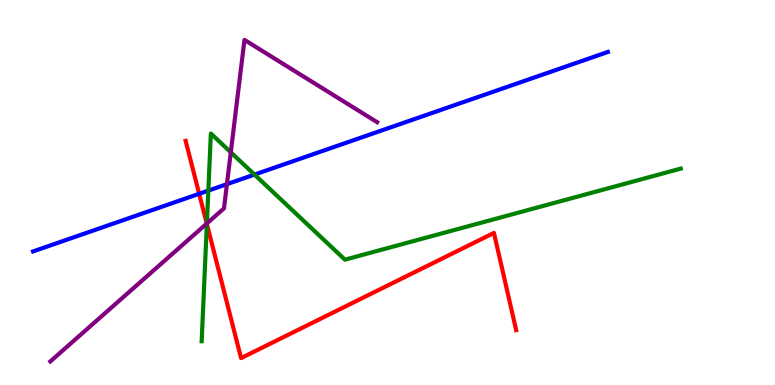[{'lines': ['blue', 'red'], 'intersections': [{'x': 2.57, 'y': 4.97}]}, {'lines': ['green', 'red'], 'intersections': [{'x': 2.67, 'y': 4.18}]}, {'lines': ['purple', 'red'], 'intersections': [{'x': 2.67, 'y': 4.19}]}, {'lines': ['blue', 'green'], 'intersections': [{'x': 2.69, 'y': 5.05}, {'x': 3.28, 'y': 5.47}]}, {'lines': ['blue', 'purple'], 'intersections': [{'x': 2.93, 'y': 5.22}]}, {'lines': ['green', 'purple'], 'intersections': [{'x': 2.67, 'y': 4.2}, {'x': 2.98, 'y': 6.04}]}]